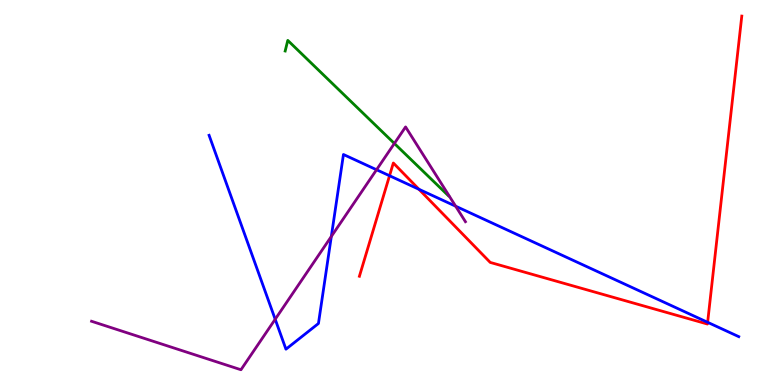[{'lines': ['blue', 'red'], 'intersections': [{'x': 5.03, 'y': 5.44}, {'x': 5.41, 'y': 5.08}, {'x': 9.13, 'y': 1.63}]}, {'lines': ['green', 'red'], 'intersections': []}, {'lines': ['purple', 'red'], 'intersections': []}, {'lines': ['blue', 'green'], 'intersections': []}, {'lines': ['blue', 'purple'], 'intersections': [{'x': 3.55, 'y': 1.71}, {'x': 4.28, 'y': 3.86}, {'x': 4.86, 'y': 5.59}, {'x': 5.88, 'y': 4.64}]}, {'lines': ['green', 'purple'], 'intersections': [{'x': 5.09, 'y': 6.27}]}]